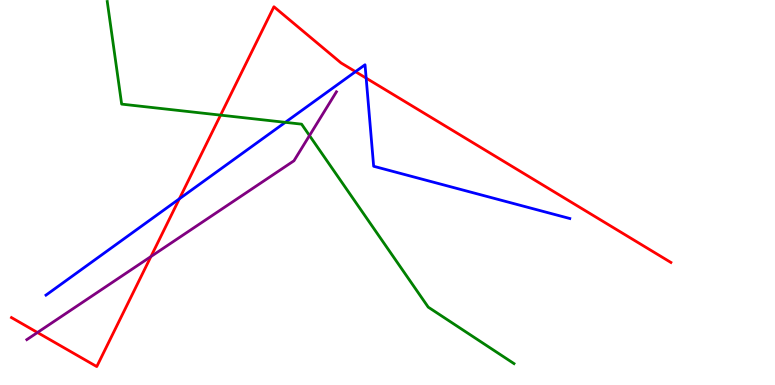[{'lines': ['blue', 'red'], 'intersections': [{'x': 2.31, 'y': 4.84}, {'x': 4.59, 'y': 8.14}, {'x': 4.72, 'y': 7.97}]}, {'lines': ['green', 'red'], 'intersections': [{'x': 2.85, 'y': 7.01}]}, {'lines': ['purple', 'red'], 'intersections': [{'x': 0.483, 'y': 1.36}, {'x': 1.95, 'y': 3.34}]}, {'lines': ['blue', 'green'], 'intersections': [{'x': 3.68, 'y': 6.82}]}, {'lines': ['blue', 'purple'], 'intersections': []}, {'lines': ['green', 'purple'], 'intersections': [{'x': 3.99, 'y': 6.48}]}]